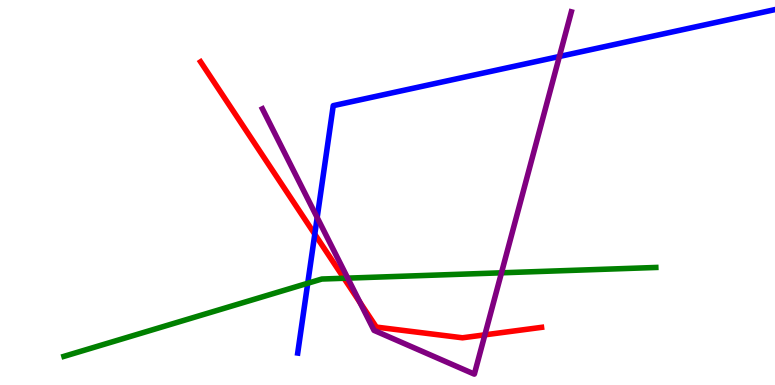[{'lines': ['blue', 'red'], 'intersections': [{'x': 4.06, 'y': 3.92}]}, {'lines': ['green', 'red'], 'intersections': [{'x': 4.44, 'y': 2.77}]}, {'lines': ['purple', 'red'], 'intersections': [{'x': 4.64, 'y': 2.15}, {'x': 6.26, 'y': 1.3}]}, {'lines': ['blue', 'green'], 'intersections': [{'x': 3.97, 'y': 2.64}]}, {'lines': ['blue', 'purple'], 'intersections': [{'x': 4.09, 'y': 4.35}, {'x': 7.22, 'y': 8.53}]}, {'lines': ['green', 'purple'], 'intersections': [{'x': 4.49, 'y': 2.78}, {'x': 6.47, 'y': 2.91}]}]